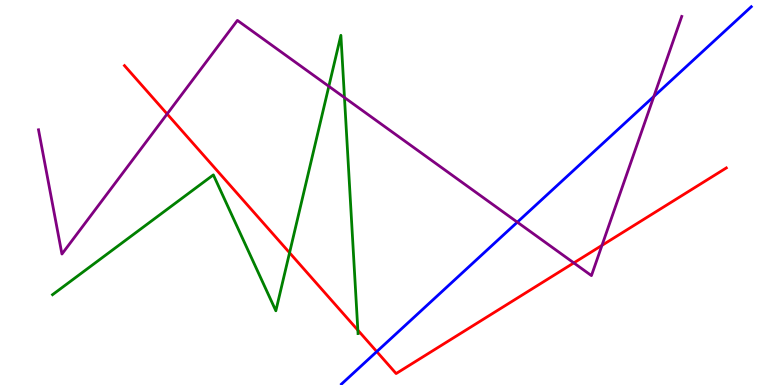[{'lines': ['blue', 'red'], 'intersections': [{'x': 4.86, 'y': 0.867}]}, {'lines': ['green', 'red'], 'intersections': [{'x': 3.74, 'y': 3.43}, {'x': 4.62, 'y': 1.42}]}, {'lines': ['purple', 'red'], 'intersections': [{'x': 2.16, 'y': 7.04}, {'x': 7.4, 'y': 3.17}, {'x': 7.77, 'y': 3.63}]}, {'lines': ['blue', 'green'], 'intersections': []}, {'lines': ['blue', 'purple'], 'intersections': [{'x': 6.68, 'y': 4.23}, {'x': 8.44, 'y': 7.49}]}, {'lines': ['green', 'purple'], 'intersections': [{'x': 4.24, 'y': 7.76}, {'x': 4.44, 'y': 7.47}]}]